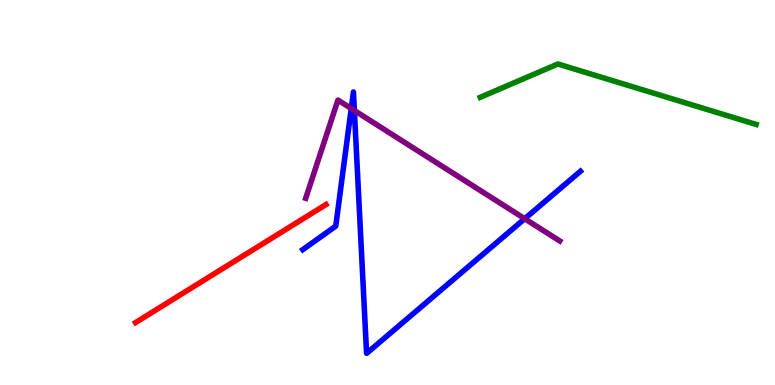[{'lines': ['blue', 'red'], 'intersections': []}, {'lines': ['green', 'red'], 'intersections': []}, {'lines': ['purple', 'red'], 'intersections': []}, {'lines': ['blue', 'green'], 'intersections': []}, {'lines': ['blue', 'purple'], 'intersections': [{'x': 4.53, 'y': 7.18}, {'x': 4.57, 'y': 7.13}, {'x': 6.77, 'y': 4.32}]}, {'lines': ['green', 'purple'], 'intersections': []}]